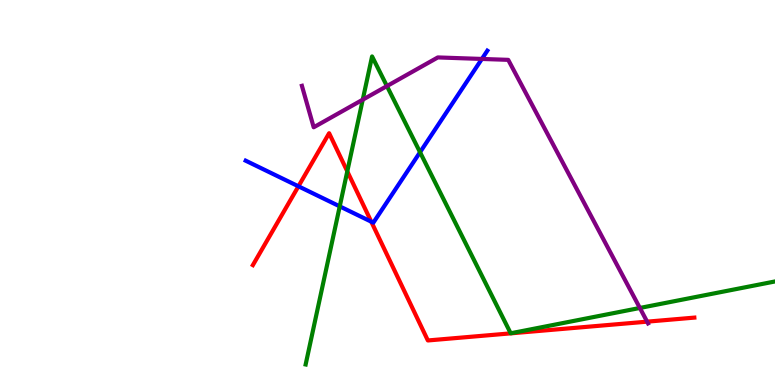[{'lines': ['blue', 'red'], 'intersections': [{'x': 3.85, 'y': 5.16}, {'x': 4.79, 'y': 4.24}]}, {'lines': ['green', 'red'], 'intersections': [{'x': 4.48, 'y': 5.55}]}, {'lines': ['purple', 'red'], 'intersections': [{'x': 8.35, 'y': 1.65}]}, {'lines': ['blue', 'green'], 'intersections': [{'x': 4.38, 'y': 4.64}, {'x': 5.42, 'y': 6.05}]}, {'lines': ['blue', 'purple'], 'intersections': [{'x': 6.22, 'y': 8.47}]}, {'lines': ['green', 'purple'], 'intersections': [{'x': 4.68, 'y': 7.41}, {'x': 4.99, 'y': 7.76}, {'x': 8.26, 'y': 2.0}]}]